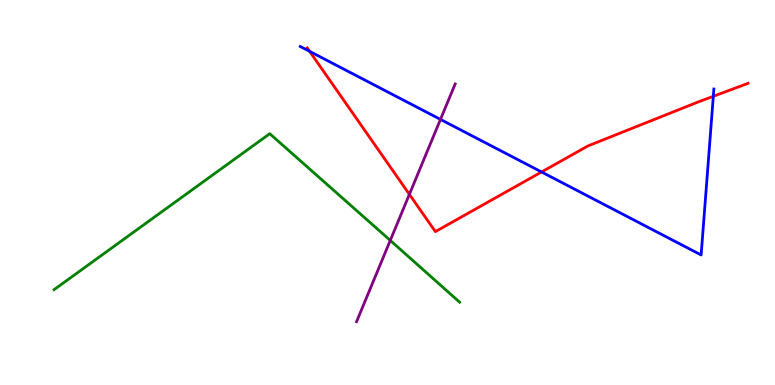[{'lines': ['blue', 'red'], 'intersections': [{'x': 4.0, 'y': 8.67}, {'x': 6.99, 'y': 5.53}, {'x': 9.2, 'y': 7.5}]}, {'lines': ['green', 'red'], 'intersections': []}, {'lines': ['purple', 'red'], 'intersections': [{'x': 5.28, 'y': 4.95}]}, {'lines': ['blue', 'green'], 'intersections': []}, {'lines': ['blue', 'purple'], 'intersections': [{'x': 5.68, 'y': 6.9}]}, {'lines': ['green', 'purple'], 'intersections': [{'x': 5.04, 'y': 3.75}]}]